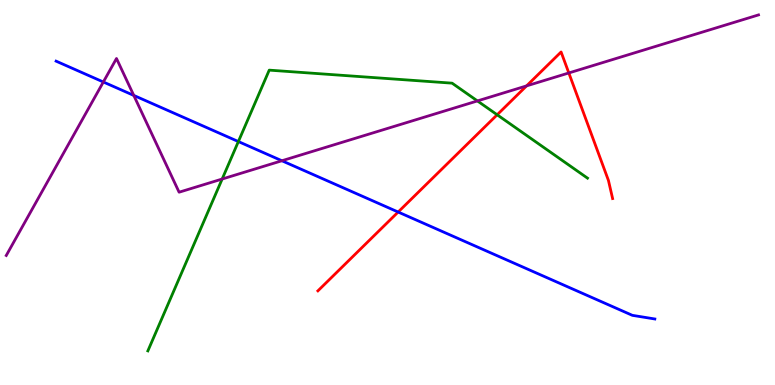[{'lines': ['blue', 'red'], 'intersections': [{'x': 5.14, 'y': 4.49}]}, {'lines': ['green', 'red'], 'intersections': [{'x': 6.42, 'y': 7.02}]}, {'lines': ['purple', 'red'], 'intersections': [{'x': 6.79, 'y': 7.77}, {'x': 7.34, 'y': 8.11}]}, {'lines': ['blue', 'green'], 'intersections': [{'x': 3.08, 'y': 6.32}]}, {'lines': ['blue', 'purple'], 'intersections': [{'x': 1.33, 'y': 7.87}, {'x': 1.73, 'y': 7.52}, {'x': 3.64, 'y': 5.82}]}, {'lines': ['green', 'purple'], 'intersections': [{'x': 2.87, 'y': 5.35}, {'x': 6.16, 'y': 7.38}]}]